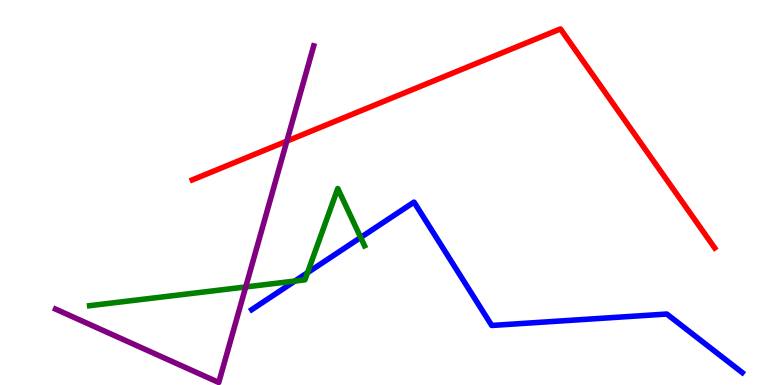[{'lines': ['blue', 'red'], 'intersections': []}, {'lines': ['green', 'red'], 'intersections': []}, {'lines': ['purple', 'red'], 'intersections': [{'x': 3.7, 'y': 6.33}]}, {'lines': ['blue', 'green'], 'intersections': [{'x': 3.81, 'y': 2.7}, {'x': 3.97, 'y': 2.92}, {'x': 4.65, 'y': 3.83}]}, {'lines': ['blue', 'purple'], 'intersections': []}, {'lines': ['green', 'purple'], 'intersections': [{'x': 3.17, 'y': 2.55}]}]